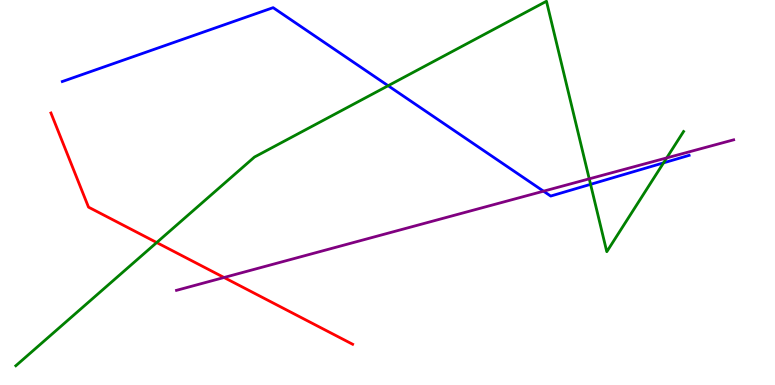[{'lines': ['blue', 'red'], 'intersections': []}, {'lines': ['green', 'red'], 'intersections': [{'x': 2.02, 'y': 3.7}]}, {'lines': ['purple', 'red'], 'intersections': [{'x': 2.89, 'y': 2.79}]}, {'lines': ['blue', 'green'], 'intersections': [{'x': 5.01, 'y': 7.77}, {'x': 7.62, 'y': 5.21}, {'x': 8.56, 'y': 5.77}]}, {'lines': ['blue', 'purple'], 'intersections': [{'x': 7.01, 'y': 5.03}]}, {'lines': ['green', 'purple'], 'intersections': [{'x': 7.6, 'y': 5.35}, {'x': 8.6, 'y': 5.9}]}]